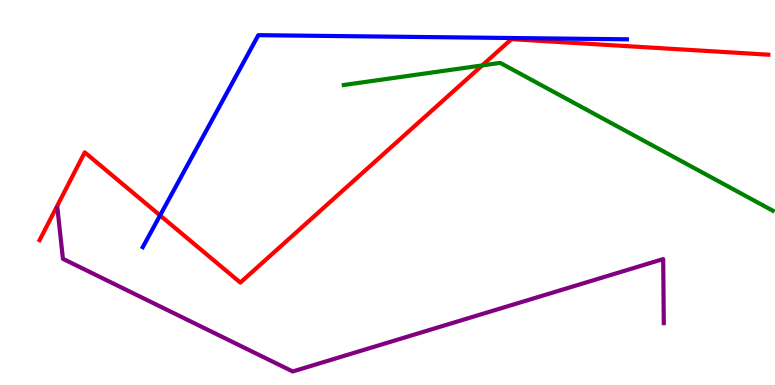[{'lines': ['blue', 'red'], 'intersections': [{'x': 2.07, 'y': 4.41}]}, {'lines': ['green', 'red'], 'intersections': [{'x': 6.22, 'y': 8.3}]}, {'lines': ['purple', 'red'], 'intersections': []}, {'lines': ['blue', 'green'], 'intersections': []}, {'lines': ['blue', 'purple'], 'intersections': []}, {'lines': ['green', 'purple'], 'intersections': []}]